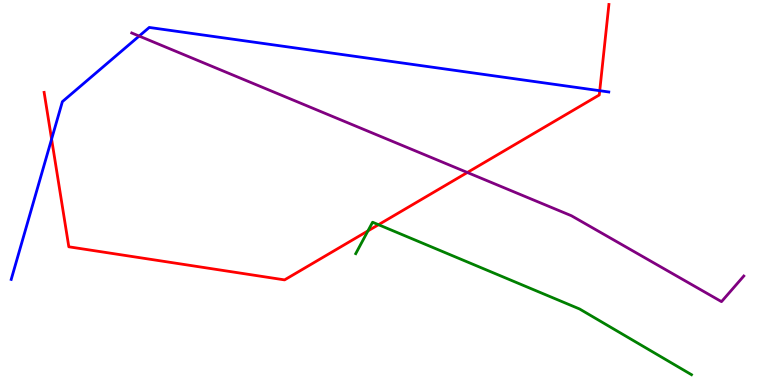[{'lines': ['blue', 'red'], 'intersections': [{'x': 0.666, 'y': 6.39}, {'x': 7.74, 'y': 7.64}]}, {'lines': ['green', 'red'], 'intersections': [{'x': 4.75, 'y': 4.0}, {'x': 4.88, 'y': 4.16}]}, {'lines': ['purple', 'red'], 'intersections': [{'x': 6.03, 'y': 5.52}]}, {'lines': ['blue', 'green'], 'intersections': []}, {'lines': ['blue', 'purple'], 'intersections': [{'x': 1.8, 'y': 9.06}]}, {'lines': ['green', 'purple'], 'intersections': []}]